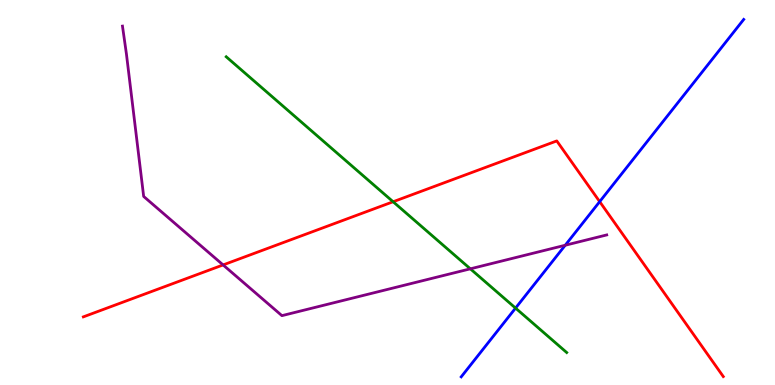[{'lines': ['blue', 'red'], 'intersections': [{'x': 7.74, 'y': 4.76}]}, {'lines': ['green', 'red'], 'intersections': [{'x': 5.07, 'y': 4.76}]}, {'lines': ['purple', 'red'], 'intersections': [{'x': 2.88, 'y': 3.12}]}, {'lines': ['blue', 'green'], 'intersections': [{'x': 6.65, 'y': 2.0}]}, {'lines': ['blue', 'purple'], 'intersections': [{'x': 7.29, 'y': 3.63}]}, {'lines': ['green', 'purple'], 'intersections': [{'x': 6.07, 'y': 3.02}]}]